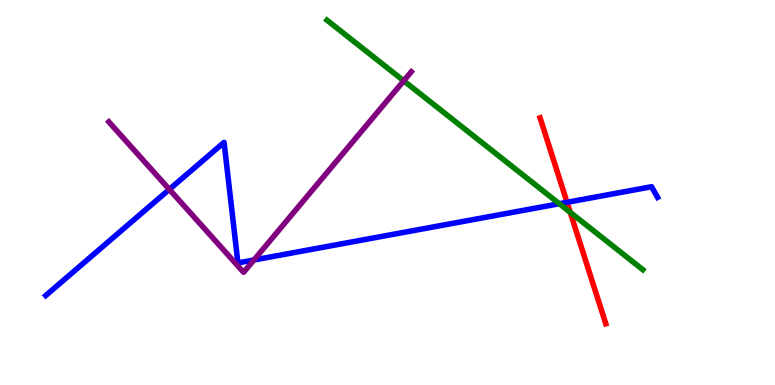[{'lines': ['blue', 'red'], 'intersections': [{'x': 7.32, 'y': 4.75}]}, {'lines': ['green', 'red'], 'intersections': [{'x': 7.36, 'y': 4.48}]}, {'lines': ['purple', 'red'], 'intersections': []}, {'lines': ['blue', 'green'], 'intersections': [{'x': 7.22, 'y': 4.71}]}, {'lines': ['blue', 'purple'], 'intersections': [{'x': 2.18, 'y': 5.08}, {'x': 3.28, 'y': 3.25}]}, {'lines': ['green', 'purple'], 'intersections': [{'x': 5.21, 'y': 7.9}]}]